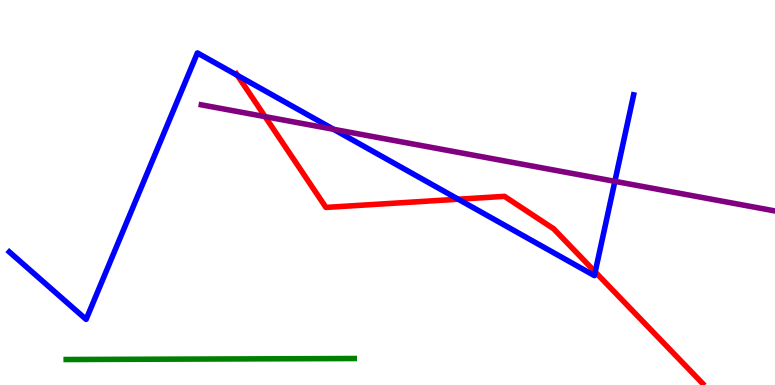[{'lines': ['blue', 'red'], 'intersections': [{'x': 3.06, 'y': 8.04}, {'x': 5.91, 'y': 4.83}, {'x': 7.68, 'y': 2.94}]}, {'lines': ['green', 'red'], 'intersections': []}, {'lines': ['purple', 'red'], 'intersections': [{'x': 3.42, 'y': 6.97}]}, {'lines': ['blue', 'green'], 'intersections': []}, {'lines': ['blue', 'purple'], 'intersections': [{'x': 4.3, 'y': 6.64}, {'x': 7.93, 'y': 5.29}]}, {'lines': ['green', 'purple'], 'intersections': []}]